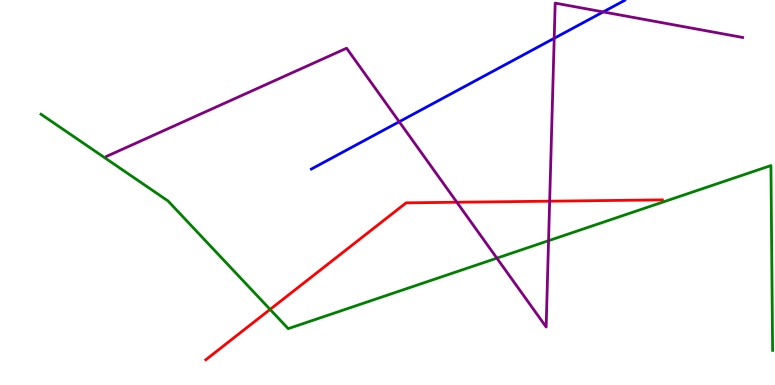[{'lines': ['blue', 'red'], 'intersections': []}, {'lines': ['green', 'red'], 'intersections': [{'x': 3.49, 'y': 1.96}]}, {'lines': ['purple', 'red'], 'intersections': [{'x': 5.89, 'y': 4.75}, {'x': 7.09, 'y': 4.77}]}, {'lines': ['blue', 'green'], 'intersections': []}, {'lines': ['blue', 'purple'], 'intersections': [{'x': 5.15, 'y': 6.84}, {'x': 7.15, 'y': 9.01}, {'x': 7.78, 'y': 9.69}]}, {'lines': ['green', 'purple'], 'intersections': [{'x': 6.41, 'y': 3.29}, {'x': 7.08, 'y': 3.75}]}]